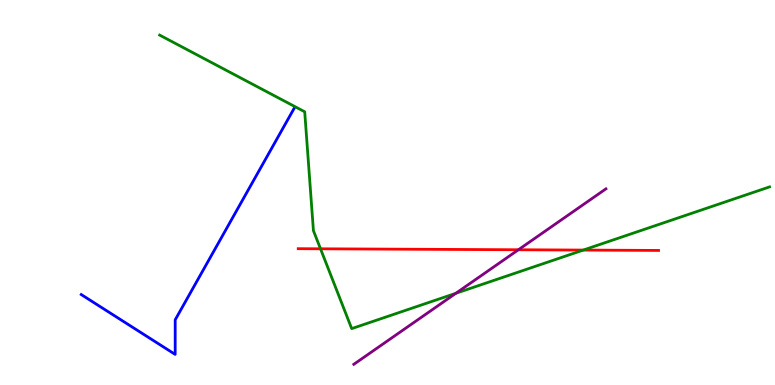[{'lines': ['blue', 'red'], 'intersections': []}, {'lines': ['green', 'red'], 'intersections': [{'x': 4.14, 'y': 3.54}, {'x': 7.53, 'y': 3.5}]}, {'lines': ['purple', 'red'], 'intersections': [{'x': 6.69, 'y': 3.51}]}, {'lines': ['blue', 'green'], 'intersections': []}, {'lines': ['blue', 'purple'], 'intersections': []}, {'lines': ['green', 'purple'], 'intersections': [{'x': 5.88, 'y': 2.38}]}]